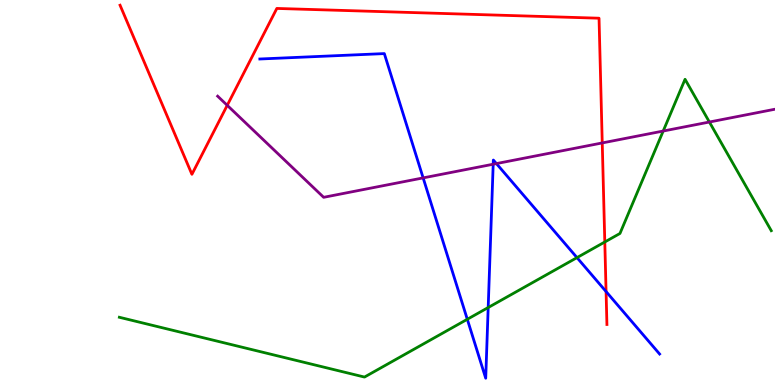[{'lines': ['blue', 'red'], 'intersections': [{'x': 7.82, 'y': 2.43}]}, {'lines': ['green', 'red'], 'intersections': [{'x': 7.8, 'y': 3.71}]}, {'lines': ['purple', 'red'], 'intersections': [{'x': 2.93, 'y': 7.26}, {'x': 7.77, 'y': 6.29}]}, {'lines': ['blue', 'green'], 'intersections': [{'x': 6.03, 'y': 1.71}, {'x': 6.3, 'y': 2.01}, {'x': 7.44, 'y': 3.31}]}, {'lines': ['blue', 'purple'], 'intersections': [{'x': 5.46, 'y': 5.38}, {'x': 6.36, 'y': 5.73}, {'x': 6.41, 'y': 5.75}]}, {'lines': ['green', 'purple'], 'intersections': [{'x': 8.56, 'y': 6.6}, {'x': 9.15, 'y': 6.83}]}]